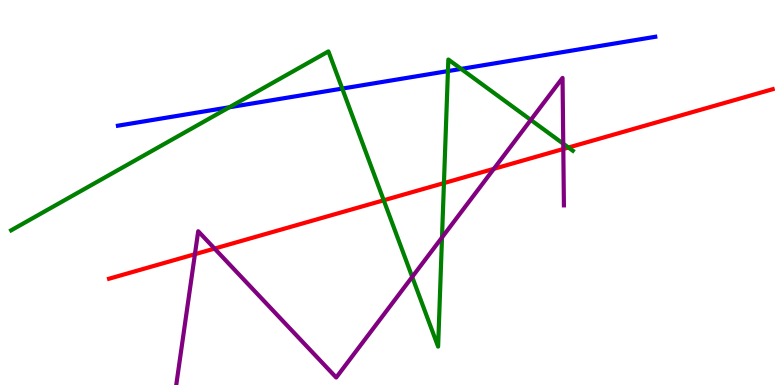[{'lines': ['blue', 'red'], 'intersections': []}, {'lines': ['green', 'red'], 'intersections': [{'x': 4.95, 'y': 4.8}, {'x': 5.73, 'y': 5.24}, {'x': 7.34, 'y': 6.17}]}, {'lines': ['purple', 'red'], 'intersections': [{'x': 2.52, 'y': 3.4}, {'x': 2.77, 'y': 3.54}, {'x': 6.37, 'y': 5.61}, {'x': 7.27, 'y': 6.13}]}, {'lines': ['blue', 'green'], 'intersections': [{'x': 2.96, 'y': 7.21}, {'x': 4.42, 'y': 7.7}, {'x': 5.78, 'y': 8.15}, {'x': 5.95, 'y': 8.21}]}, {'lines': ['blue', 'purple'], 'intersections': []}, {'lines': ['green', 'purple'], 'intersections': [{'x': 5.32, 'y': 2.81}, {'x': 5.7, 'y': 3.83}, {'x': 6.85, 'y': 6.88}, {'x': 7.27, 'y': 6.27}]}]